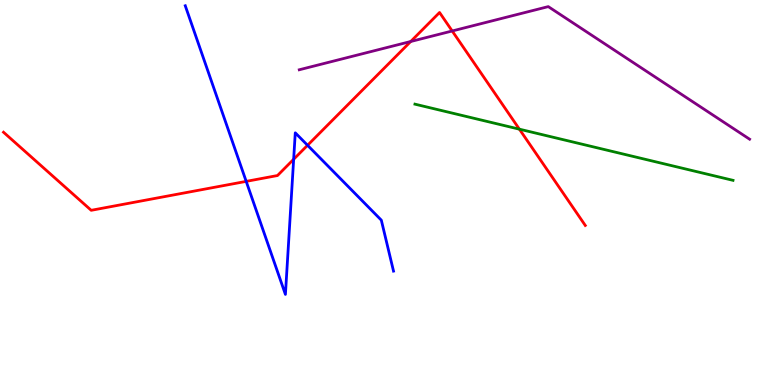[{'lines': ['blue', 'red'], 'intersections': [{'x': 3.18, 'y': 5.29}, {'x': 3.79, 'y': 5.86}, {'x': 3.97, 'y': 6.23}]}, {'lines': ['green', 'red'], 'intersections': [{'x': 6.7, 'y': 6.64}]}, {'lines': ['purple', 'red'], 'intersections': [{'x': 5.3, 'y': 8.92}, {'x': 5.83, 'y': 9.2}]}, {'lines': ['blue', 'green'], 'intersections': []}, {'lines': ['blue', 'purple'], 'intersections': []}, {'lines': ['green', 'purple'], 'intersections': []}]